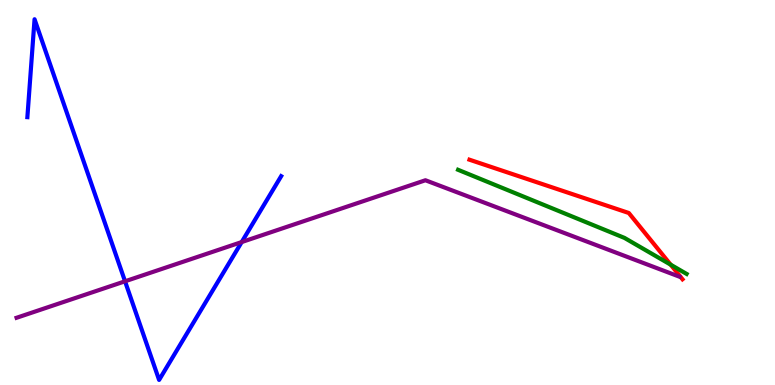[{'lines': ['blue', 'red'], 'intersections': []}, {'lines': ['green', 'red'], 'intersections': [{'x': 8.65, 'y': 3.12}]}, {'lines': ['purple', 'red'], 'intersections': []}, {'lines': ['blue', 'green'], 'intersections': []}, {'lines': ['blue', 'purple'], 'intersections': [{'x': 1.61, 'y': 2.69}, {'x': 3.12, 'y': 3.71}]}, {'lines': ['green', 'purple'], 'intersections': []}]